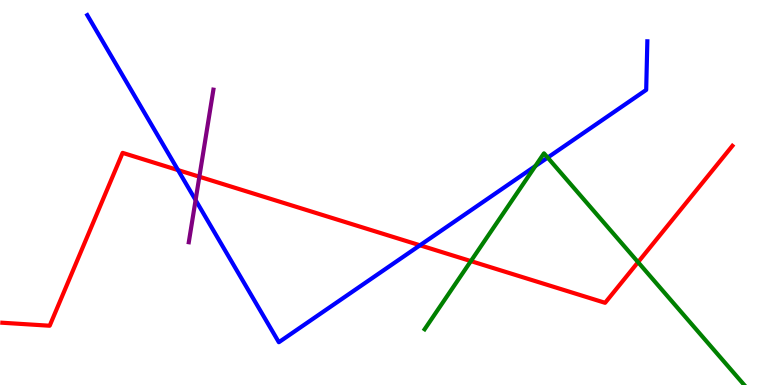[{'lines': ['blue', 'red'], 'intersections': [{'x': 2.3, 'y': 5.58}, {'x': 5.42, 'y': 3.63}]}, {'lines': ['green', 'red'], 'intersections': [{'x': 6.08, 'y': 3.22}, {'x': 8.23, 'y': 3.19}]}, {'lines': ['purple', 'red'], 'intersections': [{'x': 2.57, 'y': 5.41}]}, {'lines': ['blue', 'green'], 'intersections': [{'x': 6.91, 'y': 5.69}, {'x': 7.07, 'y': 5.91}]}, {'lines': ['blue', 'purple'], 'intersections': [{'x': 2.52, 'y': 4.8}]}, {'lines': ['green', 'purple'], 'intersections': []}]